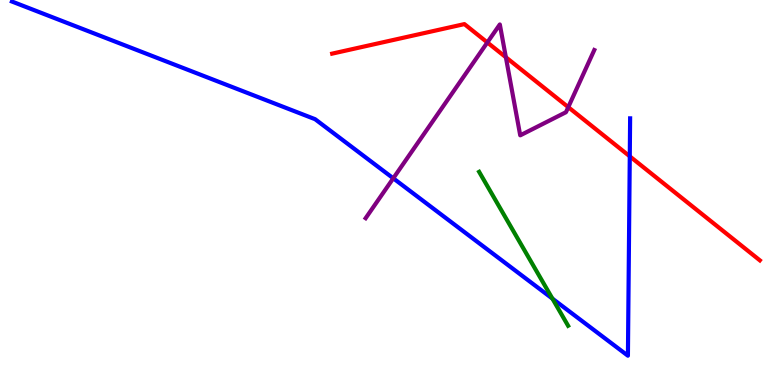[{'lines': ['blue', 'red'], 'intersections': [{'x': 8.13, 'y': 5.94}]}, {'lines': ['green', 'red'], 'intersections': []}, {'lines': ['purple', 'red'], 'intersections': [{'x': 6.29, 'y': 8.9}, {'x': 6.53, 'y': 8.51}, {'x': 7.33, 'y': 7.22}]}, {'lines': ['blue', 'green'], 'intersections': [{'x': 7.13, 'y': 2.24}]}, {'lines': ['blue', 'purple'], 'intersections': [{'x': 5.07, 'y': 5.37}]}, {'lines': ['green', 'purple'], 'intersections': []}]